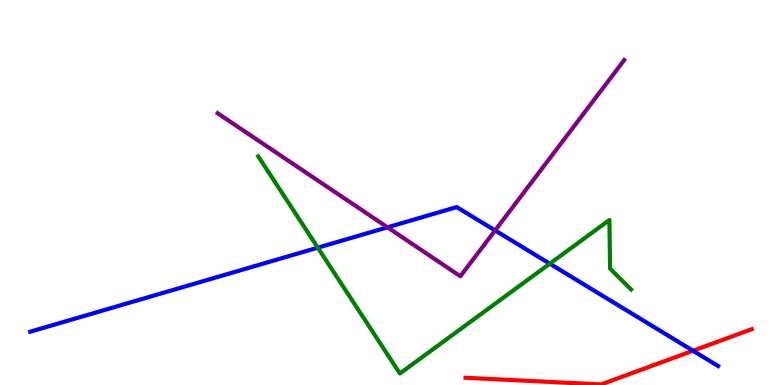[{'lines': ['blue', 'red'], 'intersections': [{'x': 8.94, 'y': 0.89}]}, {'lines': ['green', 'red'], 'intersections': []}, {'lines': ['purple', 'red'], 'intersections': []}, {'lines': ['blue', 'green'], 'intersections': [{'x': 4.1, 'y': 3.57}, {'x': 7.09, 'y': 3.15}]}, {'lines': ['blue', 'purple'], 'intersections': [{'x': 5.0, 'y': 4.1}, {'x': 6.39, 'y': 4.01}]}, {'lines': ['green', 'purple'], 'intersections': []}]